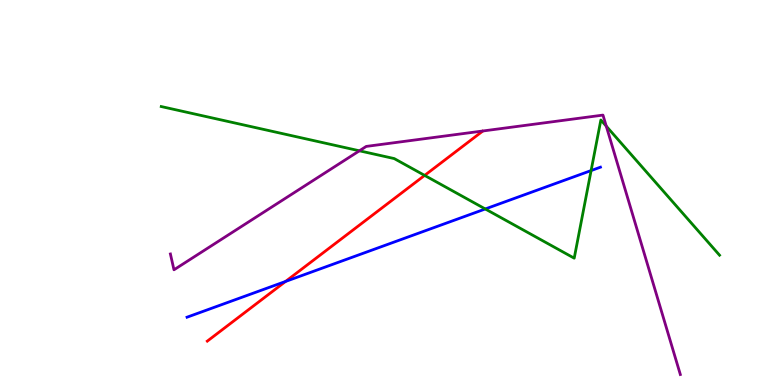[{'lines': ['blue', 'red'], 'intersections': [{'x': 3.68, 'y': 2.69}]}, {'lines': ['green', 'red'], 'intersections': [{'x': 5.48, 'y': 5.44}]}, {'lines': ['purple', 'red'], 'intersections': []}, {'lines': ['blue', 'green'], 'intersections': [{'x': 6.26, 'y': 4.57}, {'x': 7.63, 'y': 5.57}]}, {'lines': ['blue', 'purple'], 'intersections': []}, {'lines': ['green', 'purple'], 'intersections': [{'x': 4.64, 'y': 6.08}, {'x': 7.82, 'y': 6.72}]}]